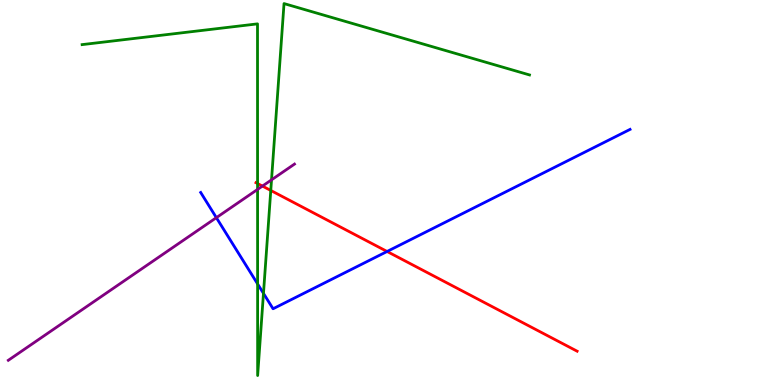[{'lines': ['blue', 'red'], 'intersections': [{'x': 4.99, 'y': 3.47}]}, {'lines': ['green', 'red'], 'intersections': [{'x': 3.32, 'y': 5.23}, {'x': 3.49, 'y': 5.05}]}, {'lines': ['purple', 'red'], 'intersections': [{'x': 3.39, 'y': 5.17}]}, {'lines': ['blue', 'green'], 'intersections': [{'x': 3.32, 'y': 2.62}, {'x': 3.4, 'y': 2.38}]}, {'lines': ['blue', 'purple'], 'intersections': [{'x': 2.79, 'y': 4.35}]}, {'lines': ['green', 'purple'], 'intersections': [{'x': 3.32, 'y': 5.08}, {'x': 3.5, 'y': 5.33}]}]